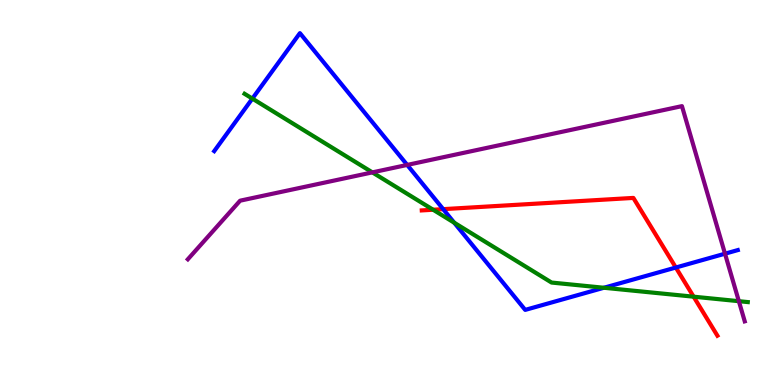[{'lines': ['blue', 'red'], 'intersections': [{'x': 5.72, 'y': 4.57}, {'x': 8.72, 'y': 3.05}]}, {'lines': ['green', 'red'], 'intersections': [{'x': 5.59, 'y': 4.55}, {'x': 8.95, 'y': 2.29}]}, {'lines': ['purple', 'red'], 'intersections': []}, {'lines': ['blue', 'green'], 'intersections': [{'x': 3.26, 'y': 7.44}, {'x': 5.86, 'y': 4.22}, {'x': 7.79, 'y': 2.53}]}, {'lines': ['blue', 'purple'], 'intersections': [{'x': 5.25, 'y': 5.72}, {'x': 9.35, 'y': 3.41}]}, {'lines': ['green', 'purple'], 'intersections': [{'x': 4.8, 'y': 5.52}, {'x': 9.53, 'y': 2.18}]}]